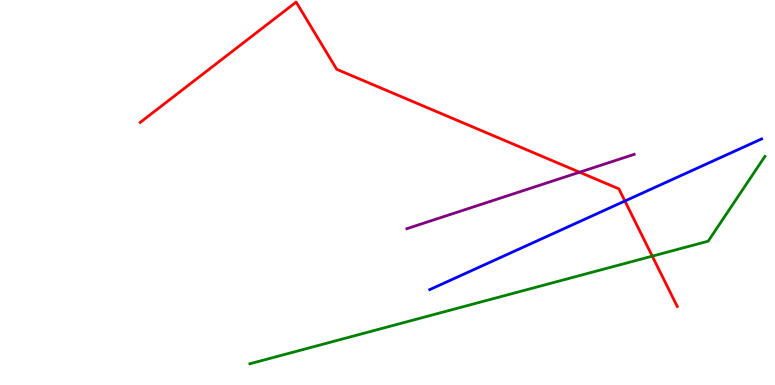[{'lines': ['blue', 'red'], 'intersections': [{'x': 8.06, 'y': 4.78}]}, {'lines': ['green', 'red'], 'intersections': [{'x': 8.42, 'y': 3.35}]}, {'lines': ['purple', 'red'], 'intersections': [{'x': 7.48, 'y': 5.53}]}, {'lines': ['blue', 'green'], 'intersections': []}, {'lines': ['blue', 'purple'], 'intersections': []}, {'lines': ['green', 'purple'], 'intersections': []}]